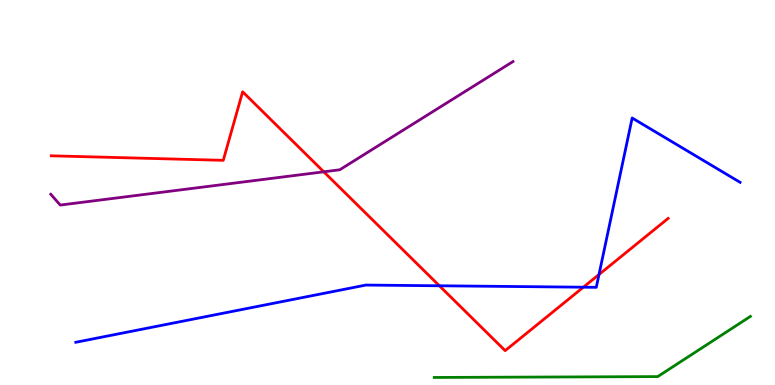[{'lines': ['blue', 'red'], 'intersections': [{'x': 5.67, 'y': 2.58}, {'x': 7.53, 'y': 2.54}, {'x': 7.73, 'y': 2.87}]}, {'lines': ['green', 'red'], 'intersections': []}, {'lines': ['purple', 'red'], 'intersections': [{'x': 4.18, 'y': 5.54}]}, {'lines': ['blue', 'green'], 'intersections': []}, {'lines': ['blue', 'purple'], 'intersections': []}, {'lines': ['green', 'purple'], 'intersections': []}]